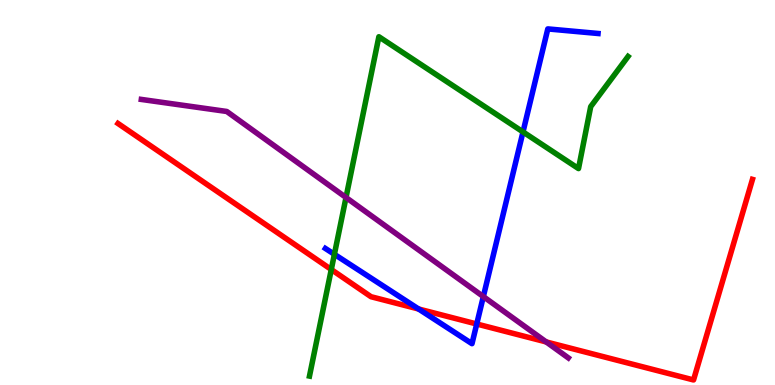[{'lines': ['blue', 'red'], 'intersections': [{'x': 5.4, 'y': 1.97}, {'x': 6.15, 'y': 1.58}]}, {'lines': ['green', 'red'], 'intersections': [{'x': 4.27, 'y': 3.0}]}, {'lines': ['purple', 'red'], 'intersections': [{'x': 7.05, 'y': 1.12}]}, {'lines': ['blue', 'green'], 'intersections': [{'x': 4.31, 'y': 3.39}, {'x': 6.75, 'y': 6.57}]}, {'lines': ['blue', 'purple'], 'intersections': [{'x': 6.24, 'y': 2.3}]}, {'lines': ['green', 'purple'], 'intersections': [{'x': 4.46, 'y': 4.87}]}]